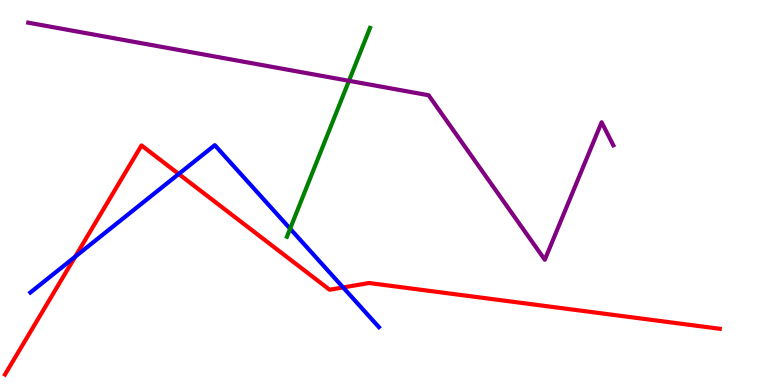[{'lines': ['blue', 'red'], 'intersections': [{'x': 0.97, 'y': 3.33}, {'x': 2.31, 'y': 5.48}, {'x': 4.43, 'y': 2.53}]}, {'lines': ['green', 'red'], 'intersections': []}, {'lines': ['purple', 'red'], 'intersections': []}, {'lines': ['blue', 'green'], 'intersections': [{'x': 3.74, 'y': 4.06}]}, {'lines': ['blue', 'purple'], 'intersections': []}, {'lines': ['green', 'purple'], 'intersections': [{'x': 4.5, 'y': 7.9}]}]